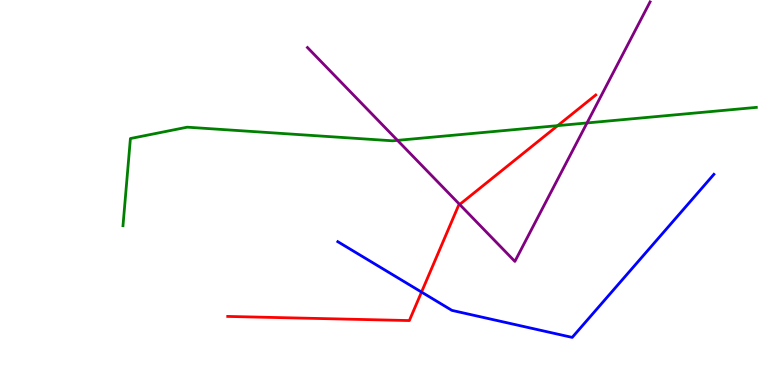[{'lines': ['blue', 'red'], 'intersections': [{'x': 5.44, 'y': 2.41}]}, {'lines': ['green', 'red'], 'intersections': [{'x': 7.2, 'y': 6.74}]}, {'lines': ['purple', 'red'], 'intersections': [{'x': 5.93, 'y': 4.69}]}, {'lines': ['blue', 'green'], 'intersections': []}, {'lines': ['blue', 'purple'], 'intersections': []}, {'lines': ['green', 'purple'], 'intersections': [{'x': 5.13, 'y': 6.35}, {'x': 7.57, 'y': 6.81}]}]